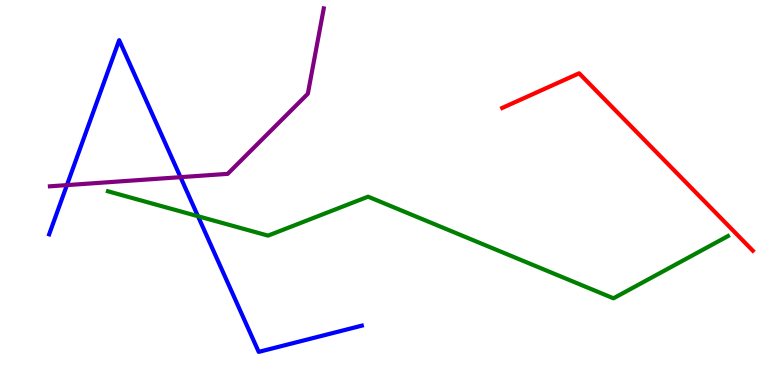[{'lines': ['blue', 'red'], 'intersections': []}, {'lines': ['green', 'red'], 'intersections': []}, {'lines': ['purple', 'red'], 'intersections': []}, {'lines': ['blue', 'green'], 'intersections': [{'x': 2.55, 'y': 4.38}]}, {'lines': ['blue', 'purple'], 'intersections': [{'x': 0.863, 'y': 5.19}, {'x': 2.33, 'y': 5.4}]}, {'lines': ['green', 'purple'], 'intersections': []}]